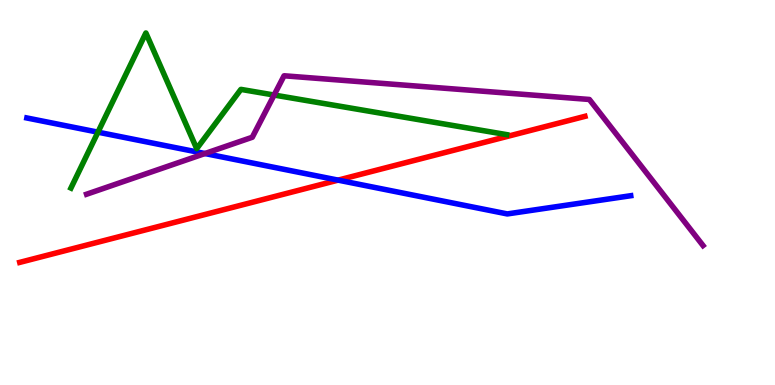[{'lines': ['blue', 'red'], 'intersections': [{'x': 4.36, 'y': 5.32}]}, {'lines': ['green', 'red'], 'intersections': []}, {'lines': ['purple', 'red'], 'intersections': []}, {'lines': ['blue', 'green'], 'intersections': [{'x': 1.26, 'y': 6.57}]}, {'lines': ['blue', 'purple'], 'intersections': [{'x': 2.64, 'y': 6.01}]}, {'lines': ['green', 'purple'], 'intersections': [{'x': 3.54, 'y': 7.53}]}]